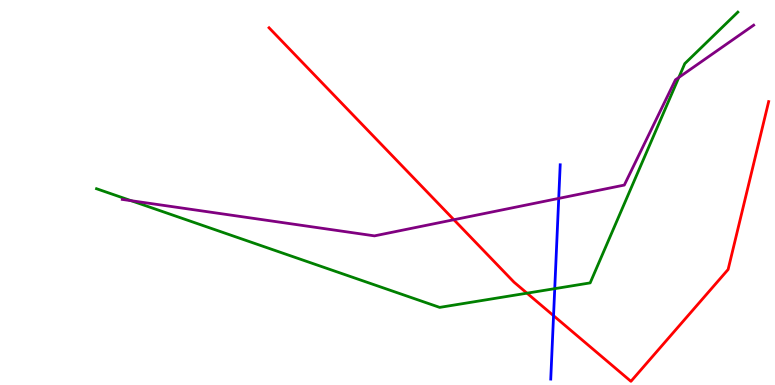[{'lines': ['blue', 'red'], 'intersections': [{'x': 7.14, 'y': 1.8}]}, {'lines': ['green', 'red'], 'intersections': [{'x': 6.8, 'y': 2.39}]}, {'lines': ['purple', 'red'], 'intersections': [{'x': 5.86, 'y': 4.29}]}, {'lines': ['blue', 'green'], 'intersections': [{'x': 7.16, 'y': 2.5}]}, {'lines': ['blue', 'purple'], 'intersections': [{'x': 7.21, 'y': 4.85}]}, {'lines': ['green', 'purple'], 'intersections': [{'x': 1.69, 'y': 4.79}, {'x': 8.76, 'y': 7.99}]}]